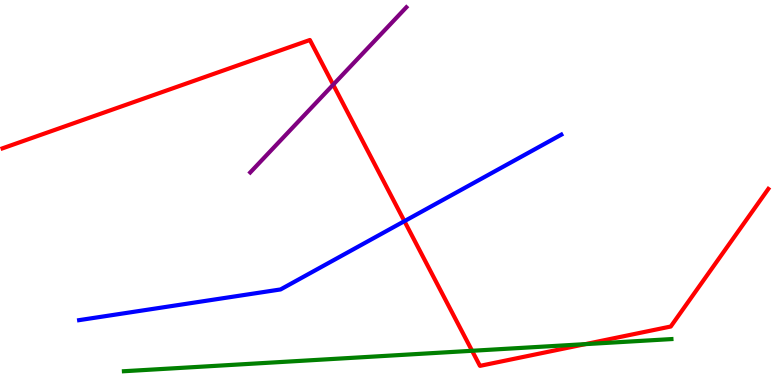[{'lines': ['blue', 'red'], 'intersections': [{'x': 5.22, 'y': 4.26}]}, {'lines': ['green', 'red'], 'intersections': [{'x': 6.09, 'y': 0.889}, {'x': 7.55, 'y': 1.06}]}, {'lines': ['purple', 'red'], 'intersections': [{'x': 4.3, 'y': 7.8}]}, {'lines': ['blue', 'green'], 'intersections': []}, {'lines': ['blue', 'purple'], 'intersections': []}, {'lines': ['green', 'purple'], 'intersections': []}]